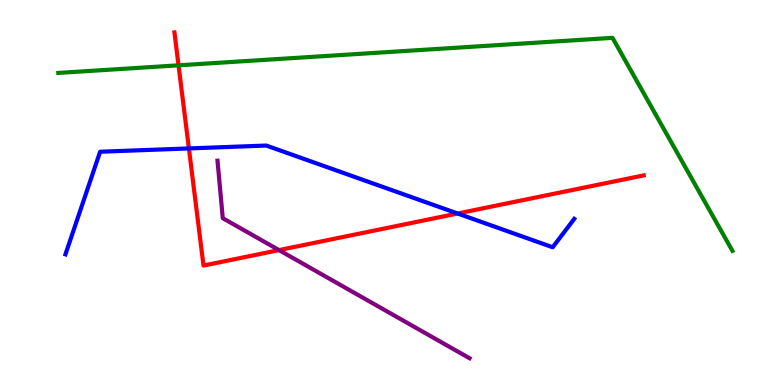[{'lines': ['blue', 'red'], 'intersections': [{'x': 2.44, 'y': 6.14}, {'x': 5.9, 'y': 4.45}]}, {'lines': ['green', 'red'], 'intersections': [{'x': 2.3, 'y': 8.3}]}, {'lines': ['purple', 'red'], 'intersections': [{'x': 3.6, 'y': 3.5}]}, {'lines': ['blue', 'green'], 'intersections': []}, {'lines': ['blue', 'purple'], 'intersections': []}, {'lines': ['green', 'purple'], 'intersections': []}]